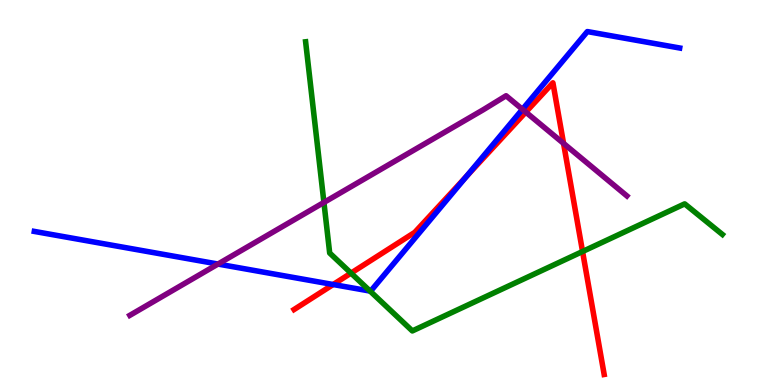[{'lines': ['blue', 'red'], 'intersections': [{'x': 4.3, 'y': 2.61}, {'x': 6.02, 'y': 5.42}]}, {'lines': ['green', 'red'], 'intersections': [{'x': 4.53, 'y': 2.91}, {'x': 7.52, 'y': 3.47}]}, {'lines': ['purple', 'red'], 'intersections': [{'x': 6.78, 'y': 7.09}, {'x': 7.27, 'y': 6.28}]}, {'lines': ['blue', 'green'], 'intersections': [{'x': 4.77, 'y': 2.44}]}, {'lines': ['blue', 'purple'], 'intersections': [{'x': 2.81, 'y': 3.14}, {'x': 6.74, 'y': 7.16}]}, {'lines': ['green', 'purple'], 'intersections': [{'x': 4.18, 'y': 4.74}]}]